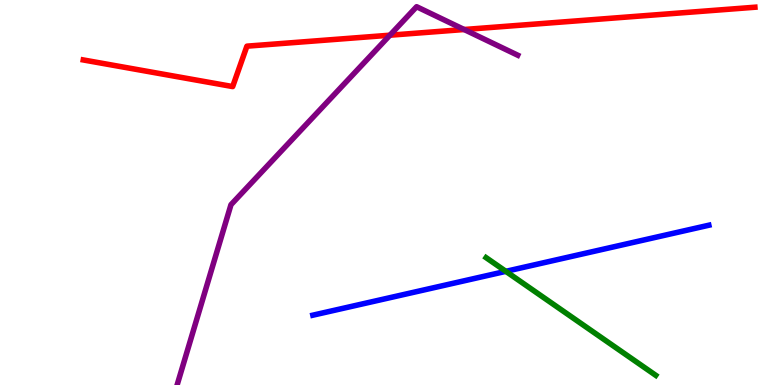[{'lines': ['blue', 'red'], 'intersections': []}, {'lines': ['green', 'red'], 'intersections': []}, {'lines': ['purple', 'red'], 'intersections': [{'x': 5.03, 'y': 9.09}, {'x': 5.99, 'y': 9.23}]}, {'lines': ['blue', 'green'], 'intersections': [{'x': 6.53, 'y': 2.95}]}, {'lines': ['blue', 'purple'], 'intersections': []}, {'lines': ['green', 'purple'], 'intersections': []}]